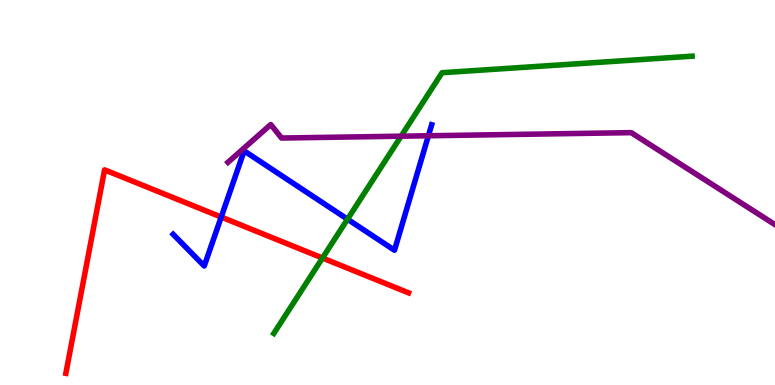[{'lines': ['blue', 'red'], 'intersections': [{'x': 2.85, 'y': 4.36}]}, {'lines': ['green', 'red'], 'intersections': [{'x': 4.16, 'y': 3.3}]}, {'lines': ['purple', 'red'], 'intersections': []}, {'lines': ['blue', 'green'], 'intersections': [{'x': 4.48, 'y': 4.31}]}, {'lines': ['blue', 'purple'], 'intersections': [{'x': 5.53, 'y': 6.47}]}, {'lines': ['green', 'purple'], 'intersections': [{'x': 5.18, 'y': 6.46}]}]